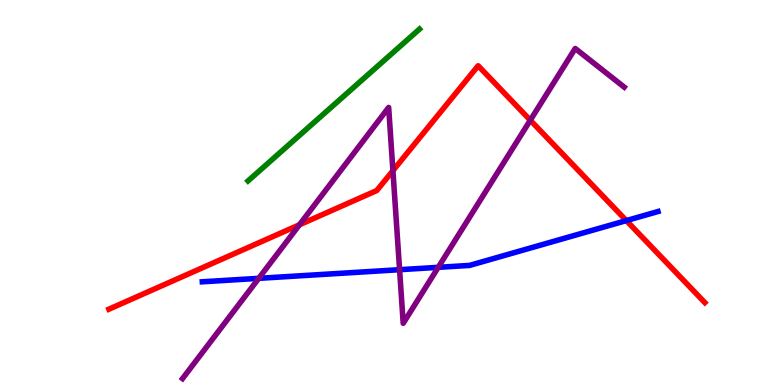[{'lines': ['blue', 'red'], 'intersections': [{'x': 8.08, 'y': 4.27}]}, {'lines': ['green', 'red'], 'intersections': []}, {'lines': ['purple', 'red'], 'intersections': [{'x': 3.86, 'y': 4.16}, {'x': 5.07, 'y': 5.57}, {'x': 6.84, 'y': 6.88}]}, {'lines': ['blue', 'green'], 'intersections': []}, {'lines': ['blue', 'purple'], 'intersections': [{'x': 3.34, 'y': 2.77}, {'x': 5.16, 'y': 2.99}, {'x': 5.65, 'y': 3.06}]}, {'lines': ['green', 'purple'], 'intersections': []}]